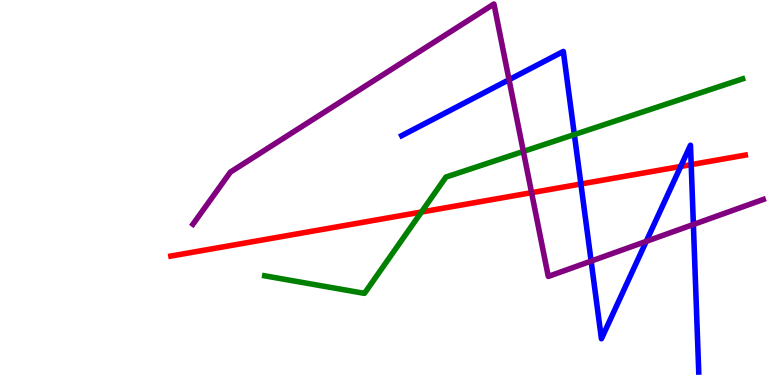[{'lines': ['blue', 'red'], 'intersections': [{'x': 7.5, 'y': 5.22}, {'x': 8.78, 'y': 5.68}, {'x': 8.92, 'y': 5.72}]}, {'lines': ['green', 'red'], 'intersections': [{'x': 5.44, 'y': 4.49}]}, {'lines': ['purple', 'red'], 'intersections': [{'x': 6.86, 'y': 5.0}]}, {'lines': ['blue', 'green'], 'intersections': [{'x': 7.41, 'y': 6.51}]}, {'lines': ['blue', 'purple'], 'intersections': [{'x': 6.57, 'y': 7.93}, {'x': 7.63, 'y': 3.22}, {'x': 8.34, 'y': 3.73}, {'x': 8.95, 'y': 4.17}]}, {'lines': ['green', 'purple'], 'intersections': [{'x': 6.75, 'y': 6.07}]}]